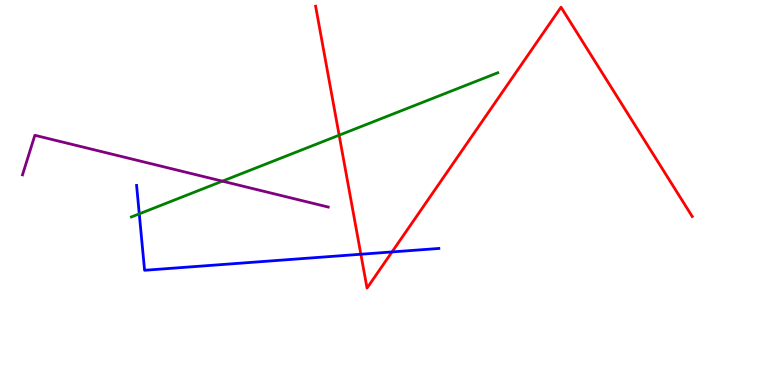[{'lines': ['blue', 'red'], 'intersections': [{'x': 4.66, 'y': 3.4}, {'x': 5.06, 'y': 3.46}]}, {'lines': ['green', 'red'], 'intersections': [{'x': 4.38, 'y': 6.49}]}, {'lines': ['purple', 'red'], 'intersections': []}, {'lines': ['blue', 'green'], 'intersections': [{'x': 1.8, 'y': 4.45}]}, {'lines': ['blue', 'purple'], 'intersections': []}, {'lines': ['green', 'purple'], 'intersections': [{'x': 2.87, 'y': 5.29}]}]